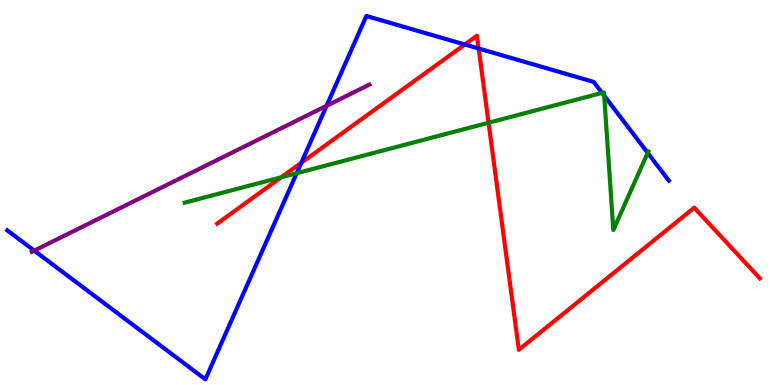[{'lines': ['blue', 'red'], 'intersections': [{'x': 3.89, 'y': 5.77}, {'x': 6.0, 'y': 8.84}, {'x': 6.18, 'y': 8.74}]}, {'lines': ['green', 'red'], 'intersections': [{'x': 3.63, 'y': 5.4}, {'x': 6.3, 'y': 6.81}]}, {'lines': ['purple', 'red'], 'intersections': []}, {'lines': ['blue', 'green'], 'intersections': [{'x': 3.83, 'y': 5.5}, {'x': 7.77, 'y': 7.59}, {'x': 7.8, 'y': 7.51}, {'x': 8.36, 'y': 6.03}]}, {'lines': ['blue', 'purple'], 'intersections': [{'x': 0.442, 'y': 3.49}, {'x': 4.21, 'y': 7.25}]}, {'lines': ['green', 'purple'], 'intersections': []}]